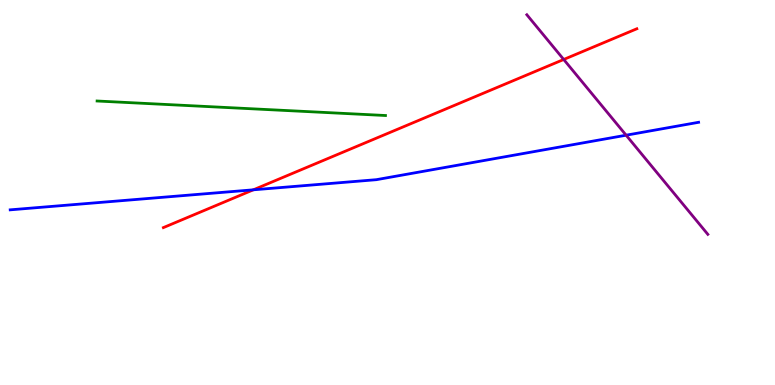[{'lines': ['blue', 'red'], 'intersections': [{'x': 3.27, 'y': 5.07}]}, {'lines': ['green', 'red'], 'intersections': []}, {'lines': ['purple', 'red'], 'intersections': [{'x': 7.27, 'y': 8.46}]}, {'lines': ['blue', 'green'], 'intersections': []}, {'lines': ['blue', 'purple'], 'intersections': [{'x': 8.08, 'y': 6.49}]}, {'lines': ['green', 'purple'], 'intersections': []}]